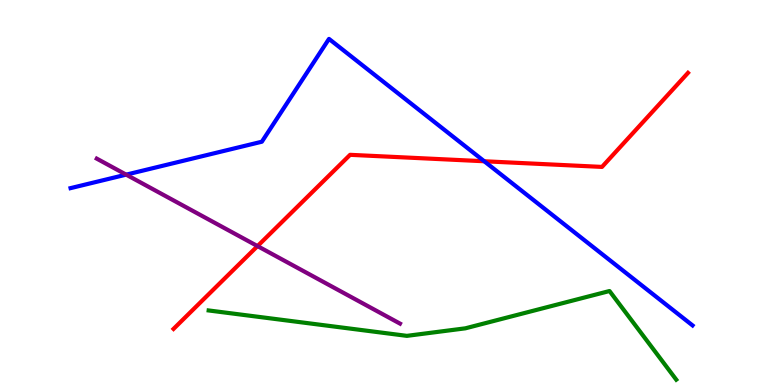[{'lines': ['blue', 'red'], 'intersections': [{'x': 6.25, 'y': 5.81}]}, {'lines': ['green', 'red'], 'intersections': []}, {'lines': ['purple', 'red'], 'intersections': [{'x': 3.32, 'y': 3.61}]}, {'lines': ['blue', 'green'], 'intersections': []}, {'lines': ['blue', 'purple'], 'intersections': [{'x': 1.63, 'y': 5.46}]}, {'lines': ['green', 'purple'], 'intersections': []}]